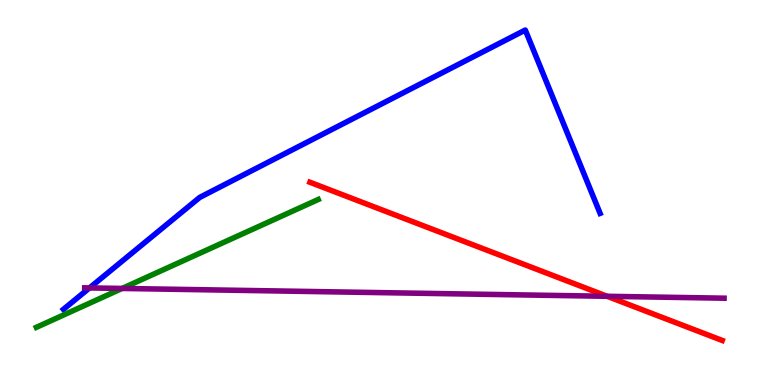[{'lines': ['blue', 'red'], 'intersections': []}, {'lines': ['green', 'red'], 'intersections': []}, {'lines': ['purple', 'red'], 'intersections': [{'x': 7.83, 'y': 2.3}]}, {'lines': ['blue', 'green'], 'intersections': []}, {'lines': ['blue', 'purple'], 'intersections': [{'x': 1.15, 'y': 2.52}]}, {'lines': ['green', 'purple'], 'intersections': [{'x': 1.58, 'y': 2.51}]}]